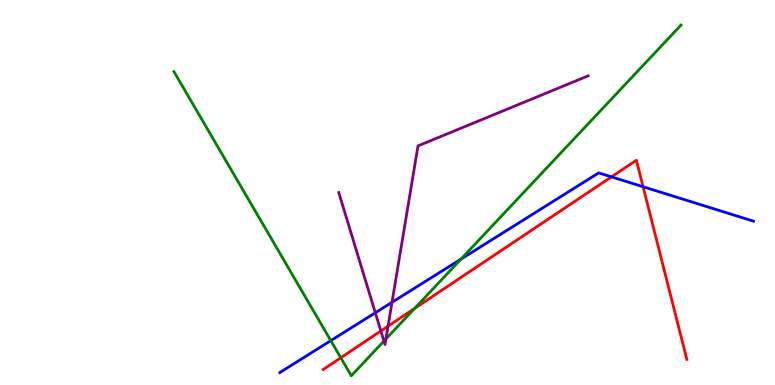[{'lines': ['blue', 'red'], 'intersections': [{'x': 7.89, 'y': 5.41}, {'x': 8.3, 'y': 5.15}]}, {'lines': ['green', 'red'], 'intersections': [{'x': 4.4, 'y': 0.708}, {'x': 5.35, 'y': 1.99}]}, {'lines': ['purple', 'red'], 'intersections': [{'x': 4.91, 'y': 1.4}, {'x': 5.01, 'y': 1.53}]}, {'lines': ['blue', 'green'], 'intersections': [{'x': 4.27, 'y': 1.15}, {'x': 5.95, 'y': 3.27}]}, {'lines': ['blue', 'purple'], 'intersections': [{'x': 4.84, 'y': 1.88}, {'x': 5.06, 'y': 2.15}]}, {'lines': ['green', 'purple'], 'intersections': [{'x': 4.95, 'y': 1.14}, {'x': 4.98, 'y': 1.2}]}]